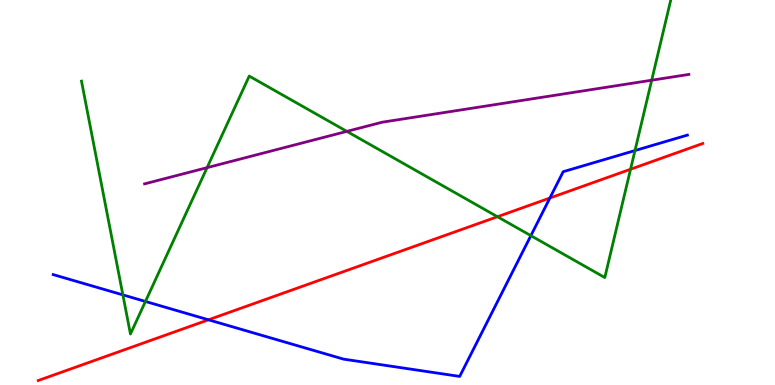[{'lines': ['blue', 'red'], 'intersections': [{'x': 2.69, 'y': 1.69}, {'x': 7.1, 'y': 4.86}]}, {'lines': ['green', 'red'], 'intersections': [{'x': 6.42, 'y': 4.37}, {'x': 8.14, 'y': 5.6}]}, {'lines': ['purple', 'red'], 'intersections': []}, {'lines': ['blue', 'green'], 'intersections': [{'x': 1.59, 'y': 2.34}, {'x': 1.88, 'y': 2.17}, {'x': 6.85, 'y': 3.88}, {'x': 8.19, 'y': 6.09}]}, {'lines': ['blue', 'purple'], 'intersections': []}, {'lines': ['green', 'purple'], 'intersections': [{'x': 2.67, 'y': 5.65}, {'x': 4.48, 'y': 6.59}, {'x': 8.41, 'y': 7.92}]}]